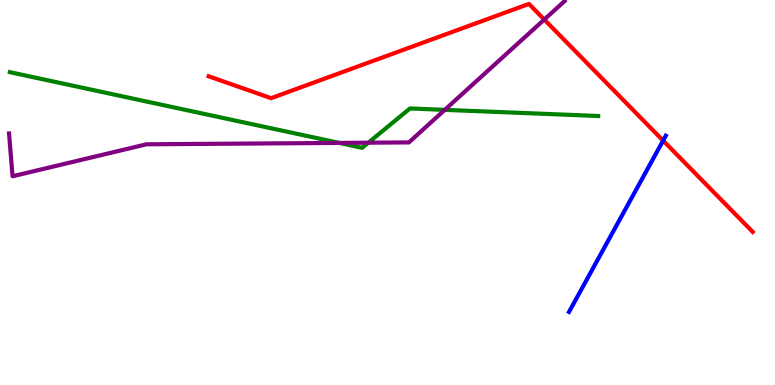[{'lines': ['blue', 'red'], 'intersections': [{'x': 8.56, 'y': 6.35}]}, {'lines': ['green', 'red'], 'intersections': []}, {'lines': ['purple', 'red'], 'intersections': [{'x': 7.02, 'y': 9.49}]}, {'lines': ['blue', 'green'], 'intersections': []}, {'lines': ['blue', 'purple'], 'intersections': []}, {'lines': ['green', 'purple'], 'intersections': [{'x': 4.38, 'y': 6.29}, {'x': 4.75, 'y': 6.29}, {'x': 5.74, 'y': 7.15}]}]